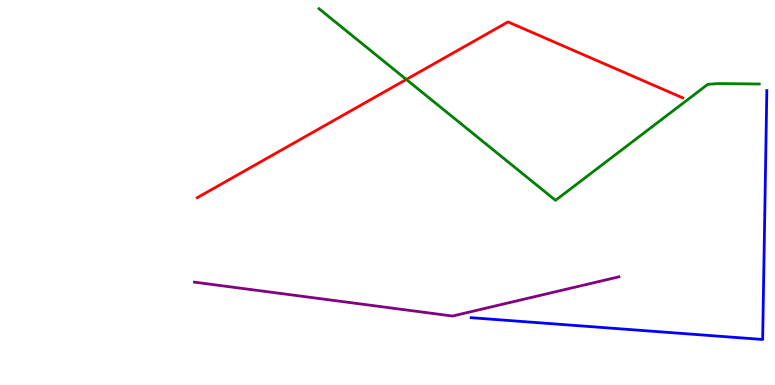[{'lines': ['blue', 'red'], 'intersections': []}, {'lines': ['green', 'red'], 'intersections': [{'x': 5.24, 'y': 7.94}]}, {'lines': ['purple', 'red'], 'intersections': []}, {'lines': ['blue', 'green'], 'intersections': []}, {'lines': ['blue', 'purple'], 'intersections': []}, {'lines': ['green', 'purple'], 'intersections': []}]